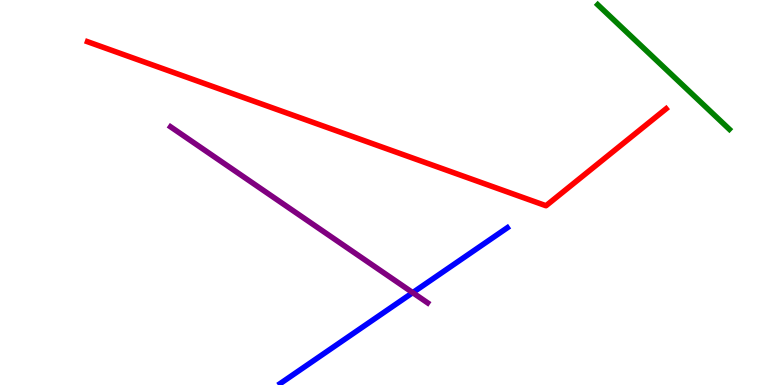[{'lines': ['blue', 'red'], 'intersections': []}, {'lines': ['green', 'red'], 'intersections': []}, {'lines': ['purple', 'red'], 'intersections': []}, {'lines': ['blue', 'green'], 'intersections': []}, {'lines': ['blue', 'purple'], 'intersections': [{'x': 5.33, 'y': 2.4}]}, {'lines': ['green', 'purple'], 'intersections': []}]